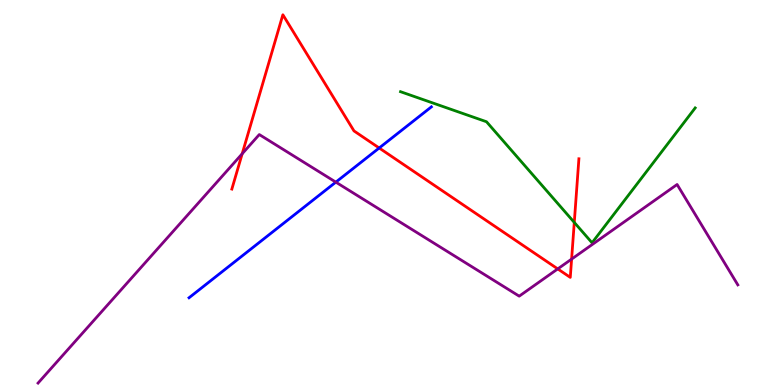[{'lines': ['blue', 'red'], 'intersections': [{'x': 4.89, 'y': 6.16}]}, {'lines': ['green', 'red'], 'intersections': [{'x': 7.41, 'y': 4.22}]}, {'lines': ['purple', 'red'], 'intersections': [{'x': 3.13, 'y': 6.01}, {'x': 7.2, 'y': 3.02}, {'x': 7.38, 'y': 3.27}]}, {'lines': ['blue', 'green'], 'intersections': []}, {'lines': ['blue', 'purple'], 'intersections': [{'x': 4.33, 'y': 5.27}]}, {'lines': ['green', 'purple'], 'intersections': []}]